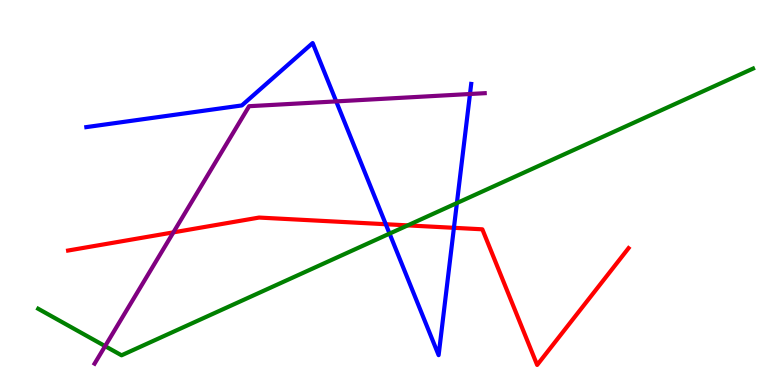[{'lines': ['blue', 'red'], 'intersections': [{'x': 4.98, 'y': 4.18}, {'x': 5.86, 'y': 4.08}]}, {'lines': ['green', 'red'], 'intersections': [{'x': 5.26, 'y': 4.15}]}, {'lines': ['purple', 'red'], 'intersections': [{'x': 2.24, 'y': 3.96}]}, {'lines': ['blue', 'green'], 'intersections': [{'x': 5.03, 'y': 3.93}, {'x': 5.9, 'y': 4.73}]}, {'lines': ['blue', 'purple'], 'intersections': [{'x': 4.34, 'y': 7.37}, {'x': 6.06, 'y': 7.56}]}, {'lines': ['green', 'purple'], 'intersections': [{'x': 1.36, 'y': 1.01}]}]